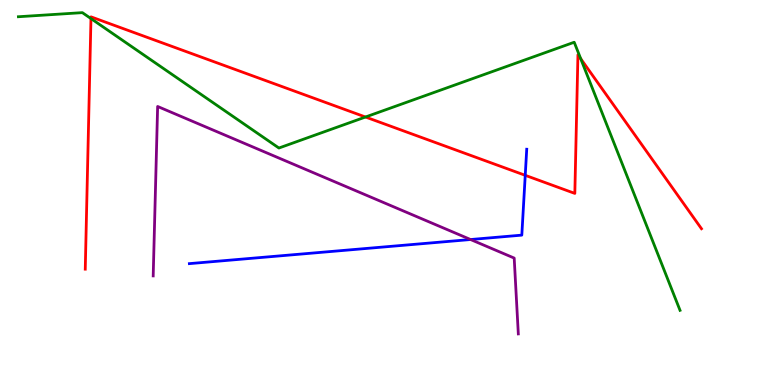[{'lines': ['blue', 'red'], 'intersections': [{'x': 6.78, 'y': 5.45}]}, {'lines': ['green', 'red'], 'intersections': [{'x': 1.17, 'y': 9.52}, {'x': 4.72, 'y': 6.96}, {'x': 7.49, 'y': 8.48}]}, {'lines': ['purple', 'red'], 'intersections': []}, {'lines': ['blue', 'green'], 'intersections': []}, {'lines': ['blue', 'purple'], 'intersections': [{'x': 6.07, 'y': 3.78}]}, {'lines': ['green', 'purple'], 'intersections': []}]